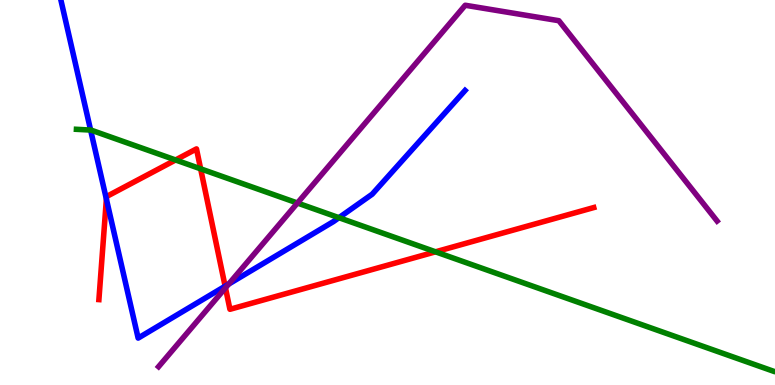[{'lines': ['blue', 'red'], 'intersections': [{'x': 1.37, 'y': 4.83}, {'x': 2.9, 'y': 2.57}]}, {'lines': ['green', 'red'], 'intersections': [{'x': 2.27, 'y': 5.84}, {'x': 2.59, 'y': 5.62}, {'x': 5.62, 'y': 3.46}]}, {'lines': ['purple', 'red'], 'intersections': [{'x': 2.91, 'y': 2.52}]}, {'lines': ['blue', 'green'], 'intersections': [{'x': 1.17, 'y': 6.62}, {'x': 4.37, 'y': 4.35}]}, {'lines': ['blue', 'purple'], 'intersections': [{'x': 2.95, 'y': 2.62}]}, {'lines': ['green', 'purple'], 'intersections': [{'x': 3.84, 'y': 4.73}]}]